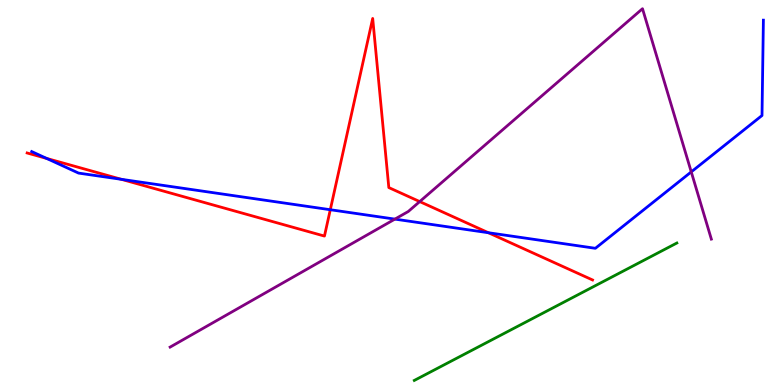[{'lines': ['blue', 'red'], 'intersections': [{'x': 0.601, 'y': 5.89}, {'x': 1.57, 'y': 5.34}, {'x': 4.26, 'y': 4.55}, {'x': 6.3, 'y': 3.96}]}, {'lines': ['green', 'red'], 'intersections': []}, {'lines': ['purple', 'red'], 'intersections': [{'x': 5.42, 'y': 4.76}]}, {'lines': ['blue', 'green'], 'intersections': []}, {'lines': ['blue', 'purple'], 'intersections': [{'x': 5.1, 'y': 4.31}, {'x': 8.92, 'y': 5.54}]}, {'lines': ['green', 'purple'], 'intersections': []}]